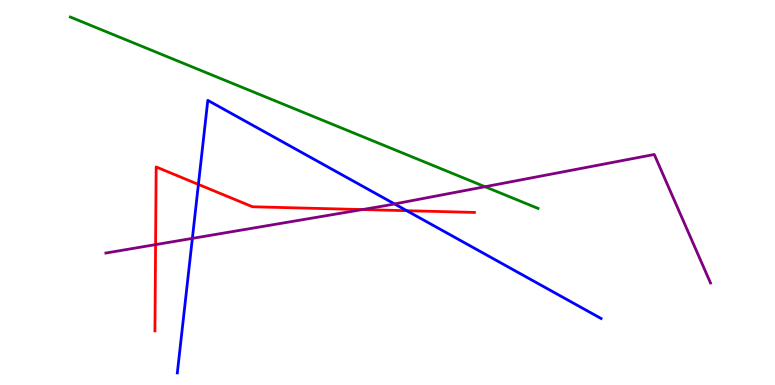[{'lines': ['blue', 'red'], 'intersections': [{'x': 2.56, 'y': 5.21}, {'x': 5.25, 'y': 4.53}]}, {'lines': ['green', 'red'], 'intersections': []}, {'lines': ['purple', 'red'], 'intersections': [{'x': 2.01, 'y': 3.65}, {'x': 4.68, 'y': 4.56}]}, {'lines': ['blue', 'green'], 'intersections': []}, {'lines': ['blue', 'purple'], 'intersections': [{'x': 2.48, 'y': 3.81}, {'x': 5.09, 'y': 4.7}]}, {'lines': ['green', 'purple'], 'intersections': [{'x': 6.26, 'y': 5.15}]}]